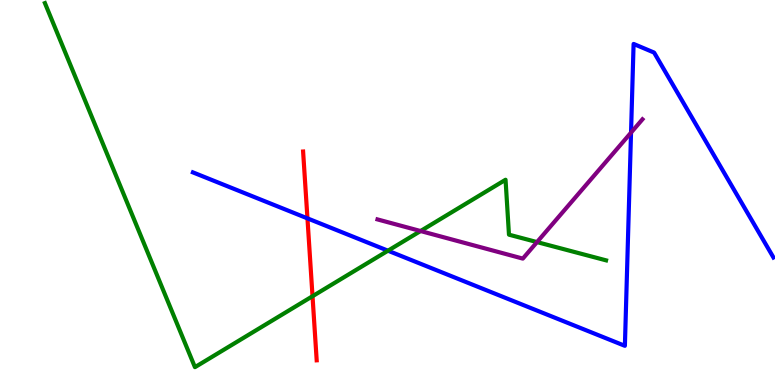[{'lines': ['blue', 'red'], 'intersections': [{'x': 3.97, 'y': 4.33}]}, {'lines': ['green', 'red'], 'intersections': [{'x': 4.03, 'y': 2.31}]}, {'lines': ['purple', 'red'], 'intersections': []}, {'lines': ['blue', 'green'], 'intersections': [{'x': 5.01, 'y': 3.49}]}, {'lines': ['blue', 'purple'], 'intersections': [{'x': 8.14, 'y': 6.56}]}, {'lines': ['green', 'purple'], 'intersections': [{'x': 5.43, 'y': 4.0}, {'x': 6.93, 'y': 3.71}]}]